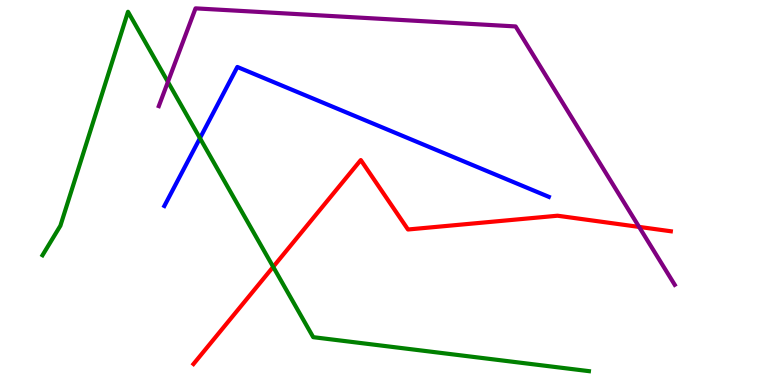[{'lines': ['blue', 'red'], 'intersections': []}, {'lines': ['green', 'red'], 'intersections': [{'x': 3.53, 'y': 3.07}]}, {'lines': ['purple', 'red'], 'intersections': [{'x': 8.25, 'y': 4.11}]}, {'lines': ['blue', 'green'], 'intersections': [{'x': 2.58, 'y': 6.41}]}, {'lines': ['blue', 'purple'], 'intersections': []}, {'lines': ['green', 'purple'], 'intersections': [{'x': 2.17, 'y': 7.87}]}]